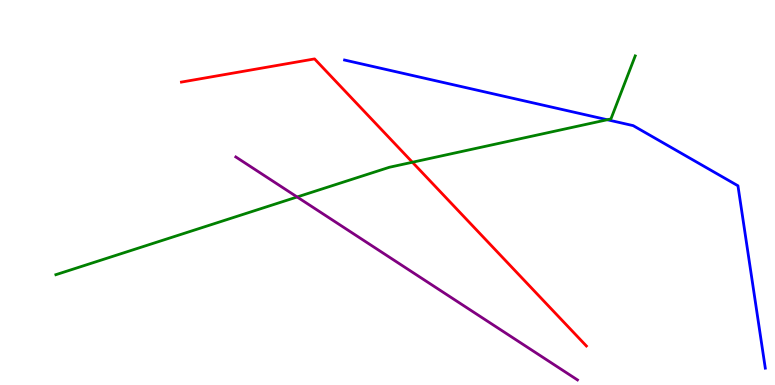[{'lines': ['blue', 'red'], 'intersections': []}, {'lines': ['green', 'red'], 'intersections': [{'x': 5.32, 'y': 5.79}]}, {'lines': ['purple', 'red'], 'intersections': []}, {'lines': ['blue', 'green'], 'intersections': [{'x': 7.84, 'y': 6.89}]}, {'lines': ['blue', 'purple'], 'intersections': []}, {'lines': ['green', 'purple'], 'intersections': [{'x': 3.83, 'y': 4.88}]}]